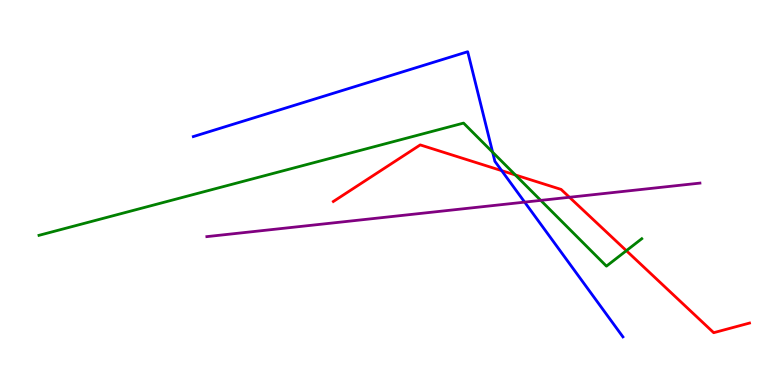[{'lines': ['blue', 'red'], 'intersections': [{'x': 6.47, 'y': 5.57}]}, {'lines': ['green', 'red'], 'intersections': [{'x': 6.65, 'y': 5.46}, {'x': 8.08, 'y': 3.49}]}, {'lines': ['purple', 'red'], 'intersections': [{'x': 7.35, 'y': 4.88}]}, {'lines': ['blue', 'green'], 'intersections': [{'x': 6.36, 'y': 6.05}]}, {'lines': ['blue', 'purple'], 'intersections': [{'x': 6.77, 'y': 4.75}]}, {'lines': ['green', 'purple'], 'intersections': [{'x': 6.98, 'y': 4.8}]}]